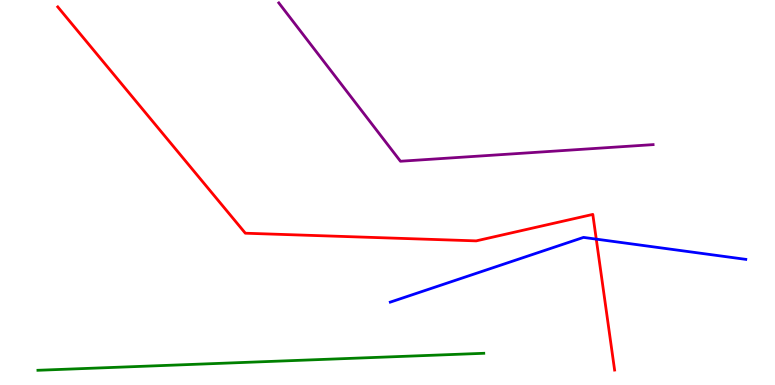[{'lines': ['blue', 'red'], 'intersections': [{'x': 7.69, 'y': 3.79}]}, {'lines': ['green', 'red'], 'intersections': []}, {'lines': ['purple', 'red'], 'intersections': []}, {'lines': ['blue', 'green'], 'intersections': []}, {'lines': ['blue', 'purple'], 'intersections': []}, {'lines': ['green', 'purple'], 'intersections': []}]